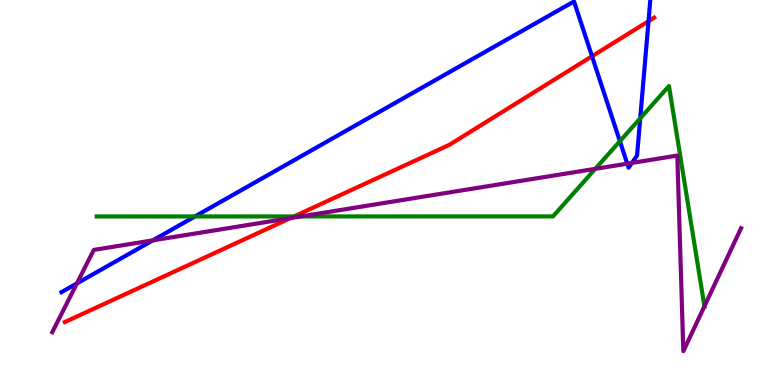[{'lines': ['blue', 'red'], 'intersections': [{'x': 7.64, 'y': 8.54}, {'x': 8.37, 'y': 9.45}]}, {'lines': ['green', 'red'], 'intersections': [{'x': 3.79, 'y': 4.38}]}, {'lines': ['purple', 'red'], 'intersections': [{'x': 3.75, 'y': 4.33}]}, {'lines': ['blue', 'green'], 'intersections': [{'x': 2.52, 'y': 4.38}, {'x': 8.0, 'y': 6.33}, {'x': 8.26, 'y': 6.93}]}, {'lines': ['blue', 'purple'], 'intersections': [{'x': 0.992, 'y': 2.64}, {'x': 1.97, 'y': 3.76}, {'x': 8.09, 'y': 5.75}, {'x': 8.15, 'y': 5.77}]}, {'lines': ['green', 'purple'], 'intersections': [{'x': 3.88, 'y': 4.38}, {'x': 7.68, 'y': 5.61}, {'x': 9.09, 'y': 2.05}]}]